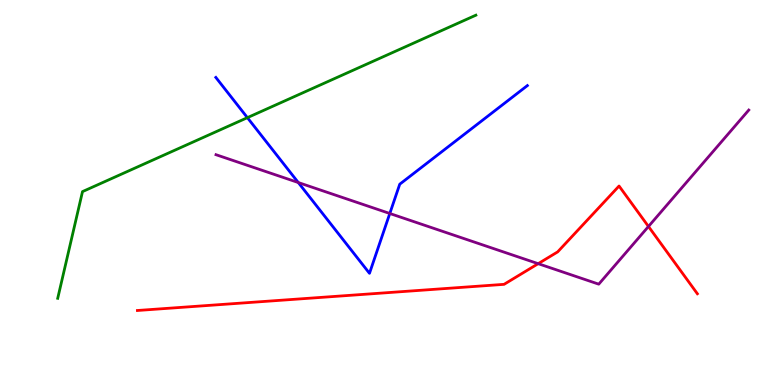[{'lines': ['blue', 'red'], 'intersections': []}, {'lines': ['green', 'red'], 'intersections': []}, {'lines': ['purple', 'red'], 'intersections': [{'x': 6.94, 'y': 3.15}, {'x': 8.37, 'y': 4.12}]}, {'lines': ['blue', 'green'], 'intersections': [{'x': 3.19, 'y': 6.94}]}, {'lines': ['blue', 'purple'], 'intersections': [{'x': 3.85, 'y': 5.26}, {'x': 5.03, 'y': 4.45}]}, {'lines': ['green', 'purple'], 'intersections': []}]